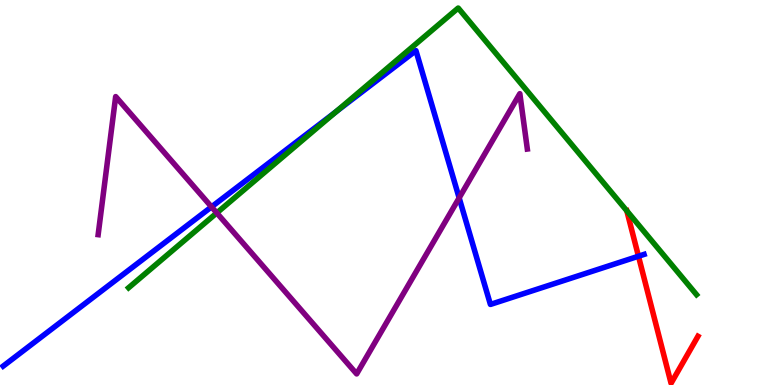[{'lines': ['blue', 'red'], 'intersections': [{'x': 8.24, 'y': 3.34}]}, {'lines': ['green', 'red'], 'intersections': [{'x': 8.09, 'y': 4.52}]}, {'lines': ['purple', 'red'], 'intersections': []}, {'lines': ['blue', 'green'], 'intersections': [{'x': 4.34, 'y': 7.1}]}, {'lines': ['blue', 'purple'], 'intersections': [{'x': 2.73, 'y': 4.63}, {'x': 5.92, 'y': 4.86}]}, {'lines': ['green', 'purple'], 'intersections': [{'x': 2.8, 'y': 4.47}]}]